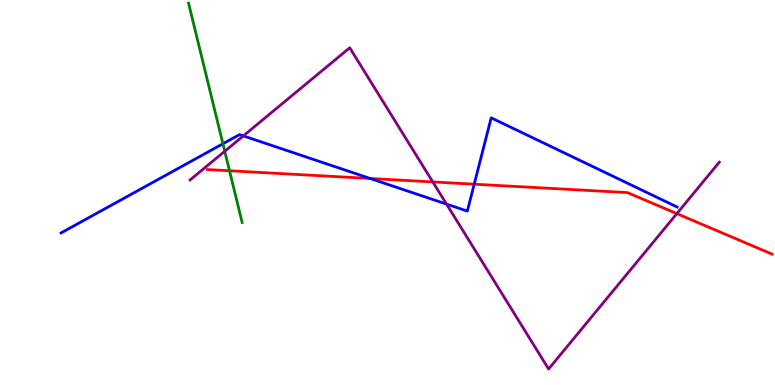[{'lines': ['blue', 'red'], 'intersections': [{'x': 4.78, 'y': 5.36}, {'x': 6.12, 'y': 5.22}]}, {'lines': ['green', 'red'], 'intersections': [{'x': 2.96, 'y': 5.56}]}, {'lines': ['purple', 'red'], 'intersections': [{'x': 5.58, 'y': 5.27}, {'x': 8.73, 'y': 4.45}]}, {'lines': ['blue', 'green'], 'intersections': [{'x': 2.88, 'y': 6.27}]}, {'lines': ['blue', 'purple'], 'intersections': [{'x': 3.14, 'y': 6.47}, {'x': 5.76, 'y': 4.7}]}, {'lines': ['green', 'purple'], 'intersections': [{'x': 2.9, 'y': 6.07}]}]